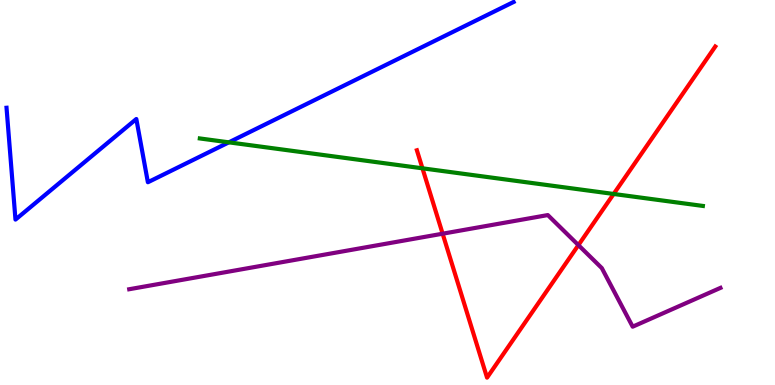[{'lines': ['blue', 'red'], 'intersections': []}, {'lines': ['green', 'red'], 'intersections': [{'x': 5.45, 'y': 5.63}, {'x': 7.92, 'y': 4.96}]}, {'lines': ['purple', 'red'], 'intersections': [{'x': 5.71, 'y': 3.93}, {'x': 7.46, 'y': 3.63}]}, {'lines': ['blue', 'green'], 'intersections': [{'x': 2.95, 'y': 6.3}]}, {'lines': ['blue', 'purple'], 'intersections': []}, {'lines': ['green', 'purple'], 'intersections': []}]